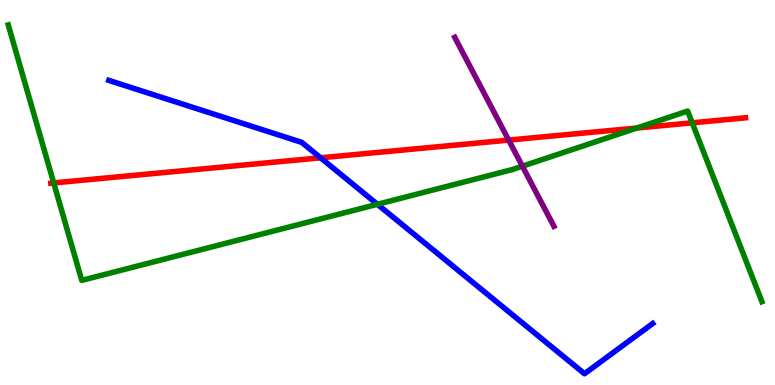[{'lines': ['blue', 'red'], 'intersections': [{'x': 4.14, 'y': 5.9}]}, {'lines': ['green', 'red'], 'intersections': [{'x': 0.693, 'y': 5.25}, {'x': 8.22, 'y': 6.67}, {'x': 8.93, 'y': 6.81}]}, {'lines': ['purple', 'red'], 'intersections': [{'x': 6.56, 'y': 6.36}]}, {'lines': ['blue', 'green'], 'intersections': [{'x': 4.87, 'y': 4.69}]}, {'lines': ['blue', 'purple'], 'intersections': []}, {'lines': ['green', 'purple'], 'intersections': [{'x': 6.74, 'y': 5.68}]}]